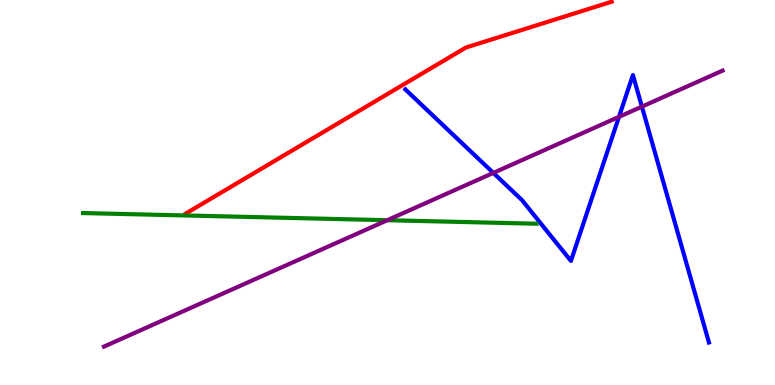[{'lines': ['blue', 'red'], 'intersections': []}, {'lines': ['green', 'red'], 'intersections': []}, {'lines': ['purple', 'red'], 'intersections': []}, {'lines': ['blue', 'green'], 'intersections': []}, {'lines': ['blue', 'purple'], 'intersections': [{'x': 6.37, 'y': 5.51}, {'x': 7.99, 'y': 6.96}, {'x': 8.28, 'y': 7.23}]}, {'lines': ['green', 'purple'], 'intersections': [{'x': 5.0, 'y': 4.28}]}]